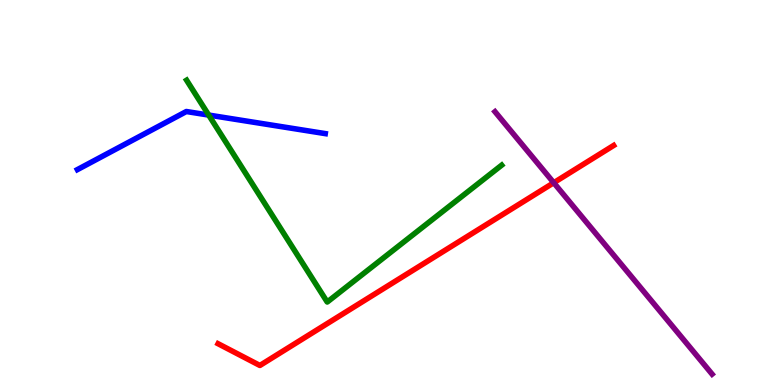[{'lines': ['blue', 'red'], 'intersections': []}, {'lines': ['green', 'red'], 'intersections': []}, {'lines': ['purple', 'red'], 'intersections': [{'x': 7.15, 'y': 5.25}]}, {'lines': ['blue', 'green'], 'intersections': [{'x': 2.69, 'y': 7.01}]}, {'lines': ['blue', 'purple'], 'intersections': []}, {'lines': ['green', 'purple'], 'intersections': []}]